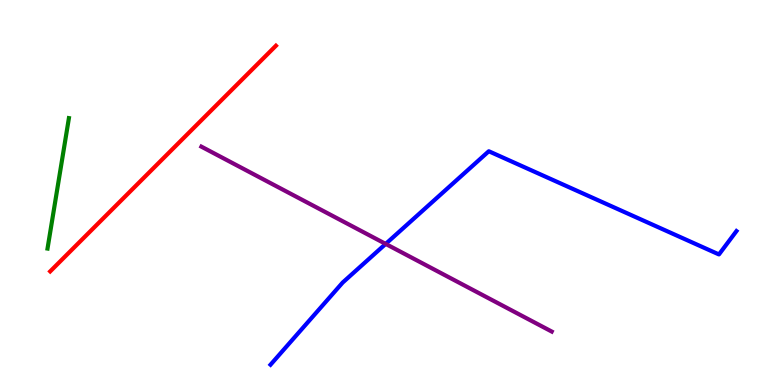[{'lines': ['blue', 'red'], 'intersections': []}, {'lines': ['green', 'red'], 'intersections': []}, {'lines': ['purple', 'red'], 'intersections': []}, {'lines': ['blue', 'green'], 'intersections': []}, {'lines': ['blue', 'purple'], 'intersections': [{'x': 4.98, 'y': 3.66}]}, {'lines': ['green', 'purple'], 'intersections': []}]